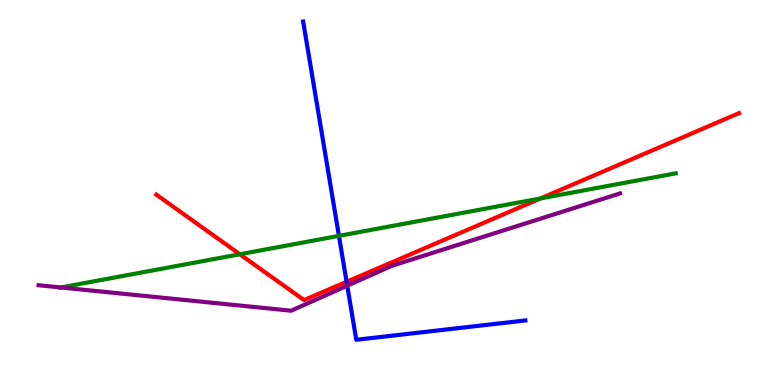[{'lines': ['blue', 'red'], 'intersections': [{'x': 4.47, 'y': 2.68}]}, {'lines': ['green', 'red'], 'intersections': [{'x': 3.09, 'y': 3.4}, {'x': 6.98, 'y': 4.85}]}, {'lines': ['purple', 'red'], 'intersections': []}, {'lines': ['blue', 'green'], 'intersections': [{'x': 4.37, 'y': 3.87}]}, {'lines': ['blue', 'purple'], 'intersections': [{'x': 4.48, 'y': 2.58}]}, {'lines': ['green', 'purple'], 'intersections': [{'x': 0.785, 'y': 2.53}]}]